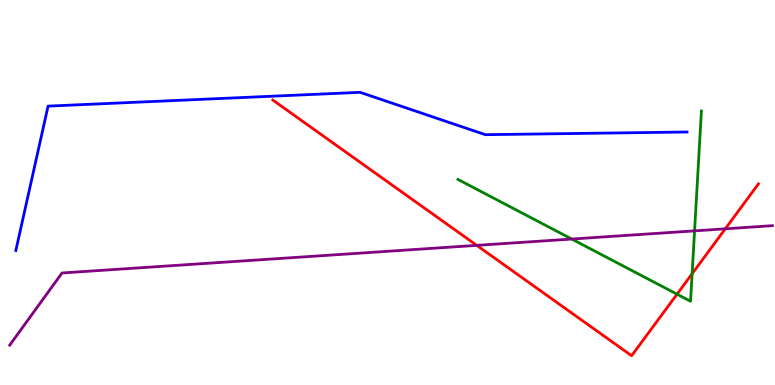[{'lines': ['blue', 'red'], 'intersections': []}, {'lines': ['green', 'red'], 'intersections': [{'x': 8.74, 'y': 2.36}, {'x': 8.93, 'y': 2.89}]}, {'lines': ['purple', 'red'], 'intersections': [{'x': 6.15, 'y': 3.63}, {'x': 9.36, 'y': 4.06}]}, {'lines': ['blue', 'green'], 'intersections': []}, {'lines': ['blue', 'purple'], 'intersections': []}, {'lines': ['green', 'purple'], 'intersections': [{'x': 7.38, 'y': 3.79}, {'x': 8.96, 'y': 4.0}]}]